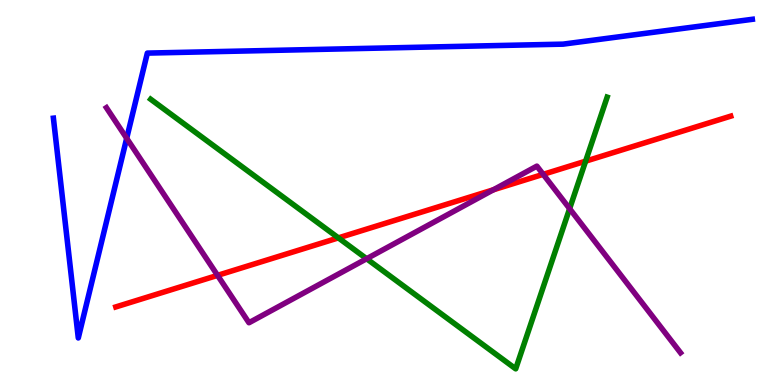[{'lines': ['blue', 'red'], 'intersections': []}, {'lines': ['green', 'red'], 'intersections': [{'x': 4.37, 'y': 3.82}, {'x': 7.56, 'y': 5.81}]}, {'lines': ['purple', 'red'], 'intersections': [{'x': 2.81, 'y': 2.85}, {'x': 6.37, 'y': 5.07}, {'x': 7.01, 'y': 5.47}]}, {'lines': ['blue', 'green'], 'intersections': []}, {'lines': ['blue', 'purple'], 'intersections': [{'x': 1.63, 'y': 6.41}]}, {'lines': ['green', 'purple'], 'intersections': [{'x': 4.73, 'y': 3.28}, {'x': 7.35, 'y': 4.58}]}]